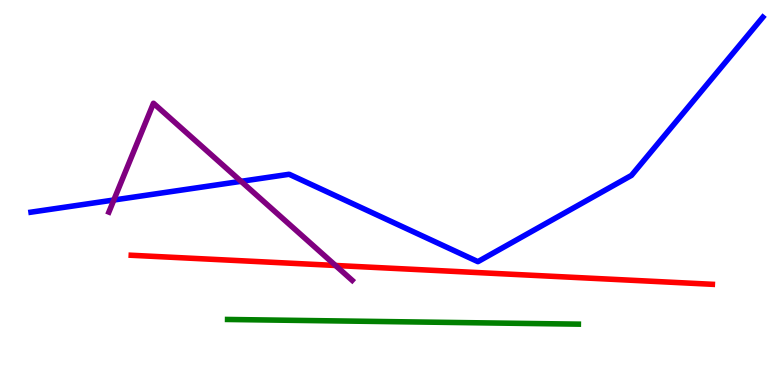[{'lines': ['blue', 'red'], 'intersections': []}, {'lines': ['green', 'red'], 'intersections': []}, {'lines': ['purple', 'red'], 'intersections': [{'x': 4.33, 'y': 3.1}]}, {'lines': ['blue', 'green'], 'intersections': []}, {'lines': ['blue', 'purple'], 'intersections': [{'x': 1.47, 'y': 4.8}, {'x': 3.11, 'y': 5.29}]}, {'lines': ['green', 'purple'], 'intersections': []}]